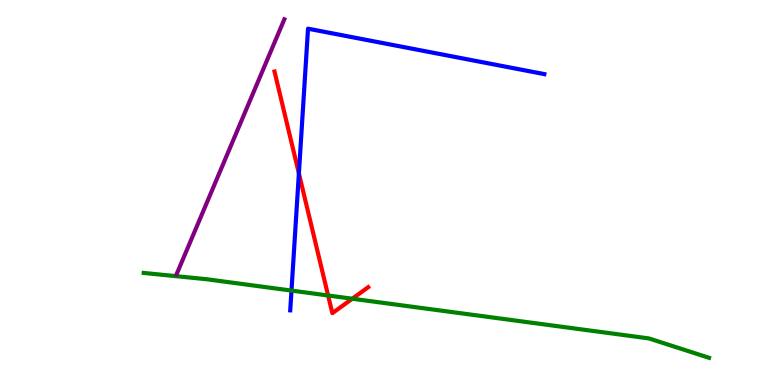[{'lines': ['blue', 'red'], 'intersections': [{'x': 3.86, 'y': 5.5}]}, {'lines': ['green', 'red'], 'intersections': [{'x': 4.23, 'y': 2.32}, {'x': 4.55, 'y': 2.24}]}, {'lines': ['purple', 'red'], 'intersections': []}, {'lines': ['blue', 'green'], 'intersections': [{'x': 3.76, 'y': 2.45}]}, {'lines': ['blue', 'purple'], 'intersections': []}, {'lines': ['green', 'purple'], 'intersections': []}]